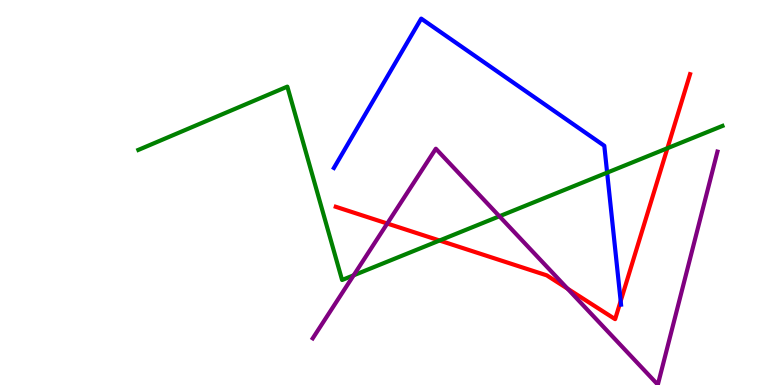[{'lines': ['blue', 'red'], 'intersections': [{'x': 8.01, 'y': 2.18}]}, {'lines': ['green', 'red'], 'intersections': [{'x': 5.67, 'y': 3.75}, {'x': 8.61, 'y': 6.15}]}, {'lines': ['purple', 'red'], 'intersections': [{'x': 5.0, 'y': 4.19}, {'x': 7.32, 'y': 2.5}]}, {'lines': ['blue', 'green'], 'intersections': [{'x': 7.83, 'y': 5.52}]}, {'lines': ['blue', 'purple'], 'intersections': []}, {'lines': ['green', 'purple'], 'intersections': [{'x': 4.56, 'y': 2.85}, {'x': 6.44, 'y': 4.38}]}]